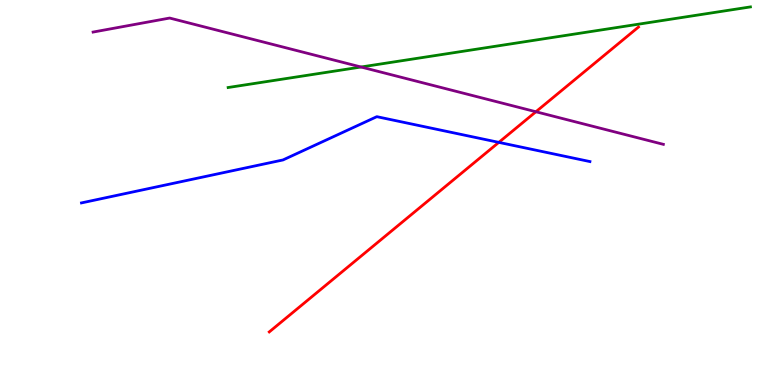[{'lines': ['blue', 'red'], 'intersections': [{'x': 6.44, 'y': 6.3}]}, {'lines': ['green', 'red'], 'intersections': []}, {'lines': ['purple', 'red'], 'intersections': [{'x': 6.91, 'y': 7.1}]}, {'lines': ['blue', 'green'], 'intersections': []}, {'lines': ['blue', 'purple'], 'intersections': []}, {'lines': ['green', 'purple'], 'intersections': [{'x': 4.66, 'y': 8.26}]}]